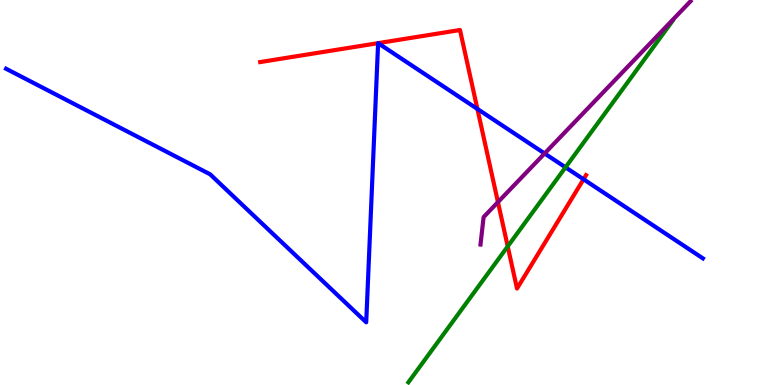[{'lines': ['blue', 'red'], 'intersections': [{'x': 6.16, 'y': 7.17}, {'x': 7.53, 'y': 5.34}]}, {'lines': ['green', 'red'], 'intersections': [{'x': 6.55, 'y': 3.6}]}, {'lines': ['purple', 'red'], 'intersections': [{'x': 6.43, 'y': 4.75}]}, {'lines': ['blue', 'green'], 'intersections': [{'x': 7.3, 'y': 5.65}]}, {'lines': ['blue', 'purple'], 'intersections': [{'x': 7.03, 'y': 6.01}]}, {'lines': ['green', 'purple'], 'intersections': []}]